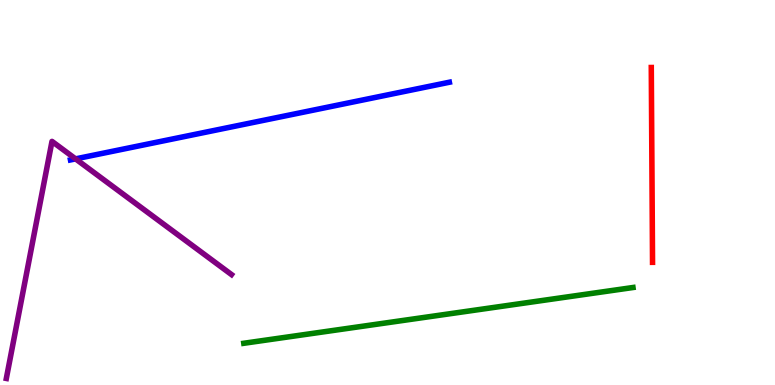[{'lines': ['blue', 'red'], 'intersections': []}, {'lines': ['green', 'red'], 'intersections': []}, {'lines': ['purple', 'red'], 'intersections': []}, {'lines': ['blue', 'green'], 'intersections': []}, {'lines': ['blue', 'purple'], 'intersections': [{'x': 0.975, 'y': 5.87}]}, {'lines': ['green', 'purple'], 'intersections': []}]